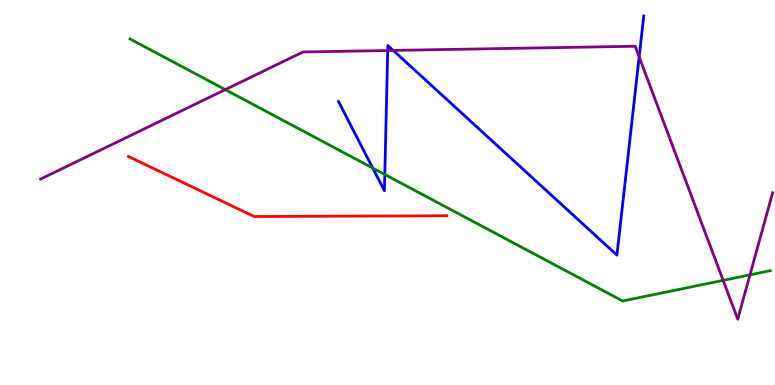[{'lines': ['blue', 'red'], 'intersections': []}, {'lines': ['green', 'red'], 'intersections': []}, {'lines': ['purple', 'red'], 'intersections': []}, {'lines': ['blue', 'green'], 'intersections': [{'x': 4.81, 'y': 5.63}, {'x': 4.97, 'y': 5.47}]}, {'lines': ['blue', 'purple'], 'intersections': [{'x': 5.0, 'y': 8.69}, {'x': 5.07, 'y': 8.69}, {'x': 8.25, 'y': 8.52}]}, {'lines': ['green', 'purple'], 'intersections': [{'x': 2.91, 'y': 7.67}, {'x': 9.33, 'y': 2.72}, {'x': 9.68, 'y': 2.86}]}]